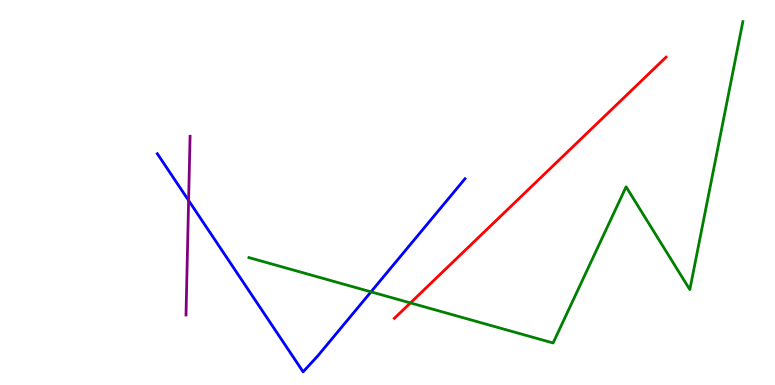[{'lines': ['blue', 'red'], 'intersections': []}, {'lines': ['green', 'red'], 'intersections': [{'x': 5.3, 'y': 2.13}]}, {'lines': ['purple', 'red'], 'intersections': []}, {'lines': ['blue', 'green'], 'intersections': [{'x': 4.79, 'y': 2.42}]}, {'lines': ['blue', 'purple'], 'intersections': [{'x': 2.43, 'y': 4.79}]}, {'lines': ['green', 'purple'], 'intersections': []}]